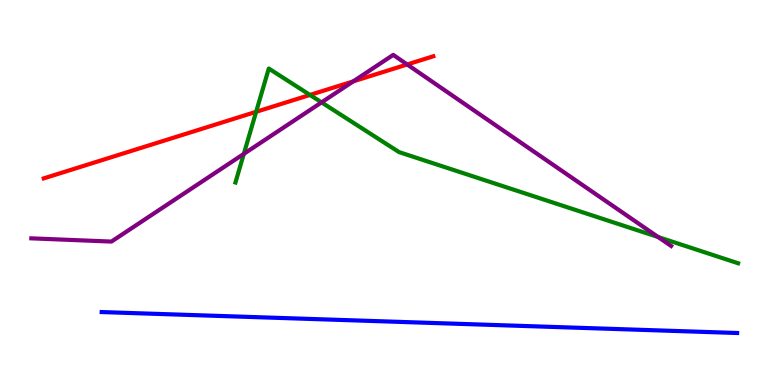[{'lines': ['blue', 'red'], 'intersections': []}, {'lines': ['green', 'red'], 'intersections': [{'x': 3.3, 'y': 7.1}, {'x': 4.0, 'y': 7.53}]}, {'lines': ['purple', 'red'], 'intersections': [{'x': 4.56, 'y': 7.89}, {'x': 5.25, 'y': 8.33}]}, {'lines': ['blue', 'green'], 'intersections': []}, {'lines': ['blue', 'purple'], 'intersections': []}, {'lines': ['green', 'purple'], 'intersections': [{'x': 3.15, 'y': 6.0}, {'x': 4.15, 'y': 7.34}, {'x': 8.49, 'y': 3.84}]}]